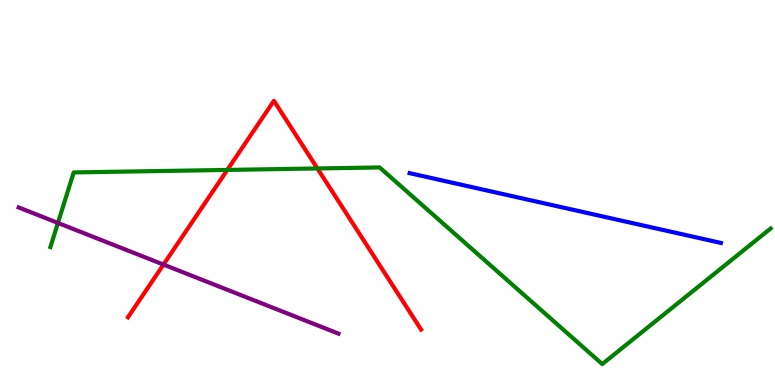[{'lines': ['blue', 'red'], 'intersections': []}, {'lines': ['green', 'red'], 'intersections': [{'x': 2.93, 'y': 5.59}, {'x': 4.1, 'y': 5.62}]}, {'lines': ['purple', 'red'], 'intersections': [{'x': 2.11, 'y': 3.13}]}, {'lines': ['blue', 'green'], 'intersections': []}, {'lines': ['blue', 'purple'], 'intersections': []}, {'lines': ['green', 'purple'], 'intersections': [{'x': 0.747, 'y': 4.21}]}]